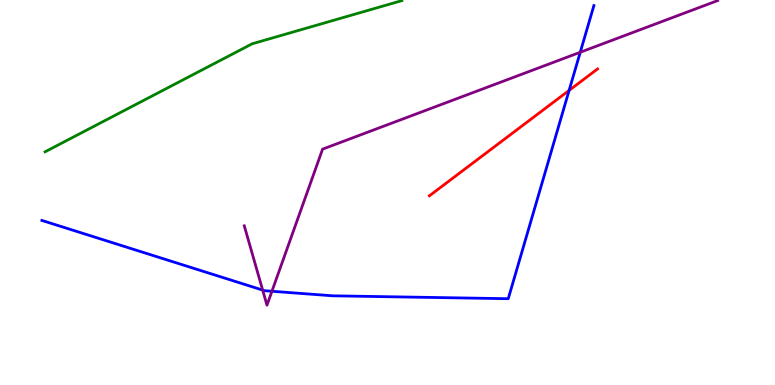[{'lines': ['blue', 'red'], 'intersections': [{'x': 7.34, 'y': 7.65}]}, {'lines': ['green', 'red'], 'intersections': []}, {'lines': ['purple', 'red'], 'intersections': []}, {'lines': ['blue', 'green'], 'intersections': []}, {'lines': ['blue', 'purple'], 'intersections': [{'x': 3.39, 'y': 2.47}, {'x': 3.51, 'y': 2.43}, {'x': 7.49, 'y': 8.64}]}, {'lines': ['green', 'purple'], 'intersections': []}]